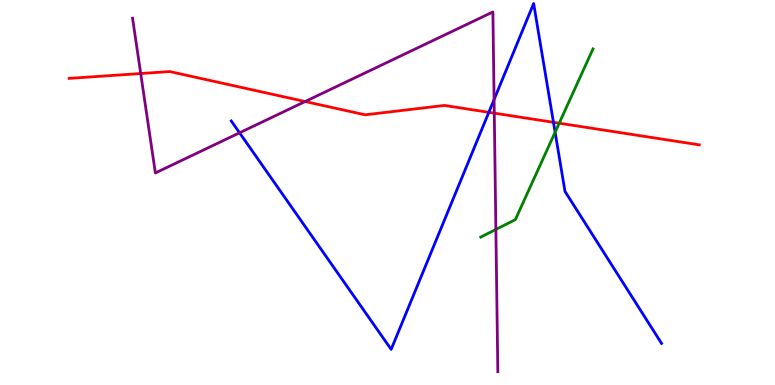[{'lines': ['blue', 'red'], 'intersections': [{'x': 6.31, 'y': 7.08}, {'x': 7.14, 'y': 6.82}]}, {'lines': ['green', 'red'], 'intersections': [{'x': 7.22, 'y': 6.8}]}, {'lines': ['purple', 'red'], 'intersections': [{'x': 1.82, 'y': 8.09}, {'x': 3.94, 'y': 7.36}, {'x': 6.38, 'y': 7.06}]}, {'lines': ['blue', 'green'], 'intersections': [{'x': 7.16, 'y': 6.57}]}, {'lines': ['blue', 'purple'], 'intersections': [{'x': 3.09, 'y': 6.55}, {'x': 6.38, 'y': 7.42}]}, {'lines': ['green', 'purple'], 'intersections': [{'x': 6.4, 'y': 4.04}]}]